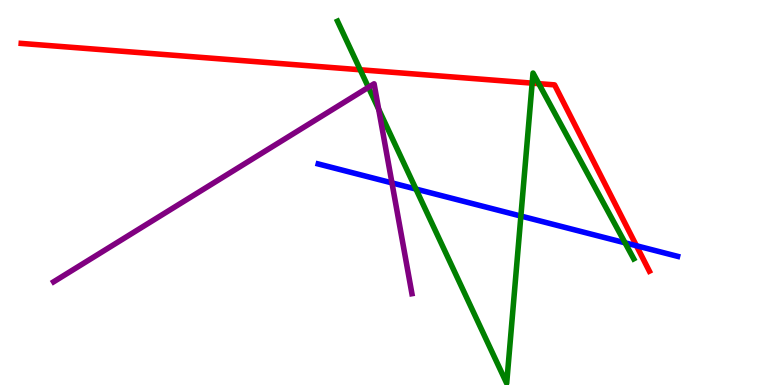[{'lines': ['blue', 'red'], 'intersections': [{'x': 8.21, 'y': 3.62}]}, {'lines': ['green', 'red'], 'intersections': [{'x': 4.65, 'y': 8.19}, {'x': 6.87, 'y': 7.84}, {'x': 6.95, 'y': 7.83}]}, {'lines': ['purple', 'red'], 'intersections': []}, {'lines': ['blue', 'green'], 'intersections': [{'x': 5.37, 'y': 5.09}, {'x': 6.72, 'y': 4.39}, {'x': 8.07, 'y': 3.69}]}, {'lines': ['blue', 'purple'], 'intersections': [{'x': 5.06, 'y': 5.25}]}, {'lines': ['green', 'purple'], 'intersections': [{'x': 4.75, 'y': 7.73}, {'x': 4.89, 'y': 7.16}]}]